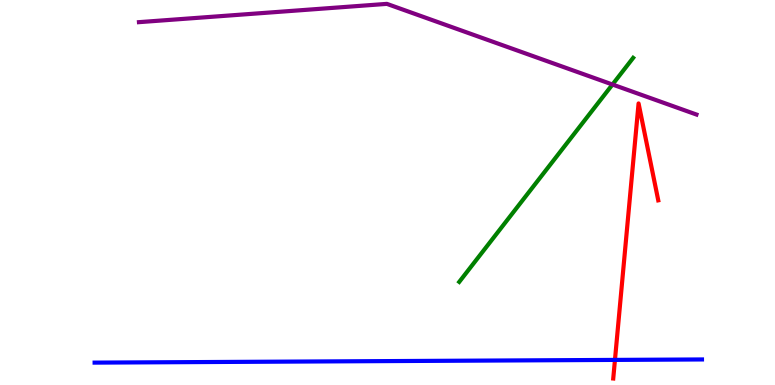[{'lines': ['blue', 'red'], 'intersections': [{'x': 7.93, 'y': 0.652}]}, {'lines': ['green', 'red'], 'intersections': []}, {'lines': ['purple', 'red'], 'intersections': []}, {'lines': ['blue', 'green'], 'intersections': []}, {'lines': ['blue', 'purple'], 'intersections': []}, {'lines': ['green', 'purple'], 'intersections': [{'x': 7.9, 'y': 7.8}]}]